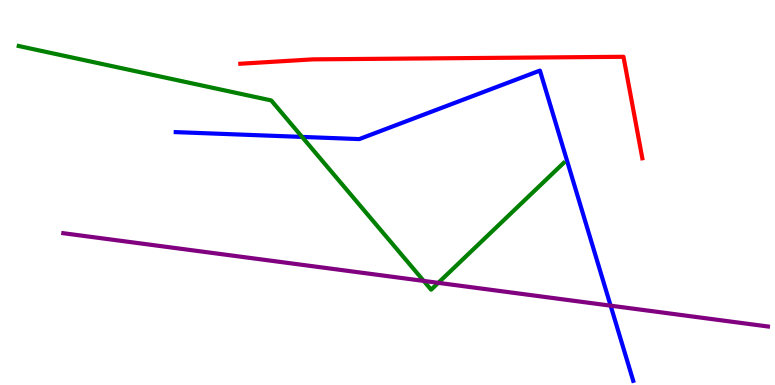[{'lines': ['blue', 'red'], 'intersections': []}, {'lines': ['green', 'red'], 'intersections': []}, {'lines': ['purple', 'red'], 'intersections': []}, {'lines': ['blue', 'green'], 'intersections': [{'x': 3.9, 'y': 6.44}]}, {'lines': ['blue', 'purple'], 'intersections': [{'x': 7.88, 'y': 2.06}]}, {'lines': ['green', 'purple'], 'intersections': [{'x': 5.47, 'y': 2.7}, {'x': 5.66, 'y': 2.65}]}]